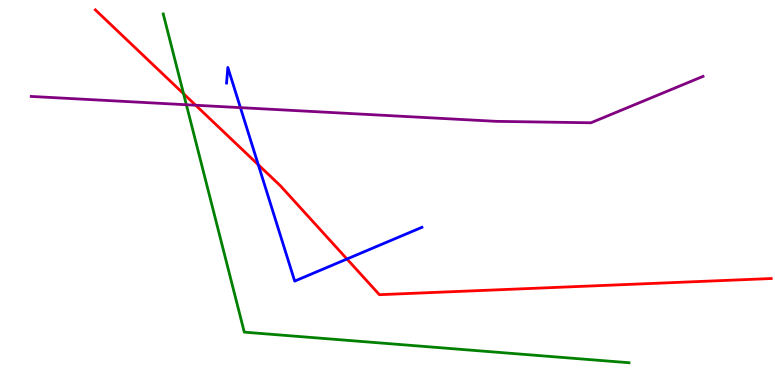[{'lines': ['blue', 'red'], 'intersections': [{'x': 3.33, 'y': 5.72}, {'x': 4.48, 'y': 3.27}]}, {'lines': ['green', 'red'], 'intersections': [{'x': 2.37, 'y': 7.57}]}, {'lines': ['purple', 'red'], 'intersections': [{'x': 2.52, 'y': 7.27}]}, {'lines': ['blue', 'green'], 'intersections': []}, {'lines': ['blue', 'purple'], 'intersections': [{'x': 3.1, 'y': 7.2}]}, {'lines': ['green', 'purple'], 'intersections': [{'x': 2.4, 'y': 7.28}]}]